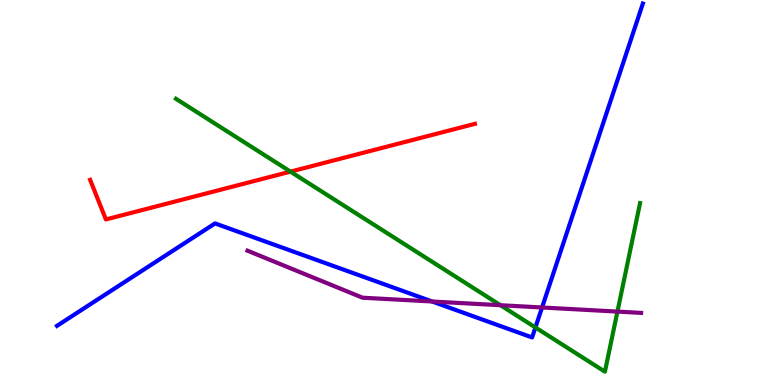[{'lines': ['blue', 'red'], 'intersections': []}, {'lines': ['green', 'red'], 'intersections': [{'x': 3.75, 'y': 5.54}]}, {'lines': ['purple', 'red'], 'intersections': []}, {'lines': ['blue', 'green'], 'intersections': [{'x': 6.91, 'y': 1.49}]}, {'lines': ['blue', 'purple'], 'intersections': [{'x': 5.58, 'y': 2.17}, {'x': 6.99, 'y': 2.01}]}, {'lines': ['green', 'purple'], 'intersections': [{'x': 6.46, 'y': 2.07}, {'x': 7.97, 'y': 1.91}]}]